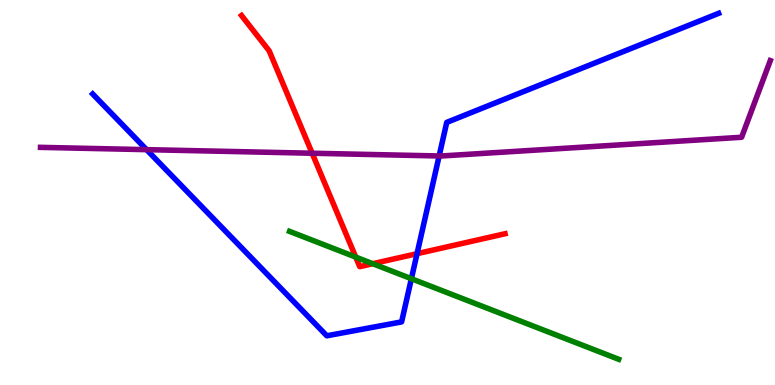[{'lines': ['blue', 'red'], 'intersections': [{'x': 5.38, 'y': 3.41}]}, {'lines': ['green', 'red'], 'intersections': [{'x': 4.59, 'y': 3.32}, {'x': 4.81, 'y': 3.15}]}, {'lines': ['purple', 'red'], 'intersections': [{'x': 4.03, 'y': 6.02}]}, {'lines': ['blue', 'green'], 'intersections': [{'x': 5.31, 'y': 2.76}]}, {'lines': ['blue', 'purple'], 'intersections': [{'x': 1.89, 'y': 6.11}, {'x': 5.67, 'y': 5.95}]}, {'lines': ['green', 'purple'], 'intersections': []}]